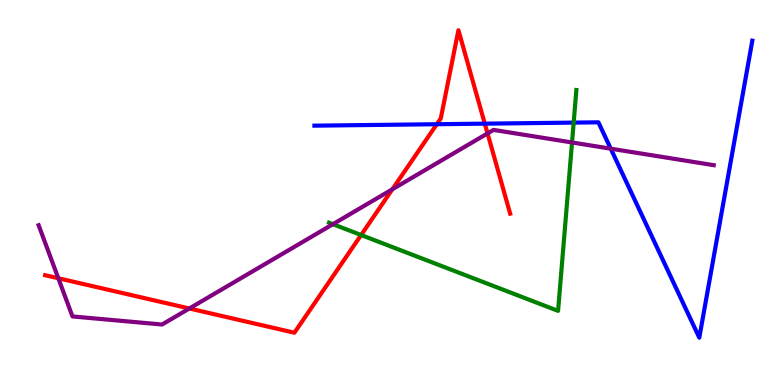[{'lines': ['blue', 'red'], 'intersections': [{'x': 5.64, 'y': 6.77}, {'x': 6.26, 'y': 6.79}]}, {'lines': ['green', 'red'], 'intersections': [{'x': 4.66, 'y': 3.9}]}, {'lines': ['purple', 'red'], 'intersections': [{'x': 0.752, 'y': 2.77}, {'x': 2.44, 'y': 1.99}, {'x': 5.06, 'y': 5.08}, {'x': 6.29, 'y': 6.53}]}, {'lines': ['blue', 'green'], 'intersections': [{'x': 7.4, 'y': 6.82}]}, {'lines': ['blue', 'purple'], 'intersections': [{'x': 7.88, 'y': 6.14}]}, {'lines': ['green', 'purple'], 'intersections': [{'x': 4.3, 'y': 4.18}, {'x': 7.38, 'y': 6.3}]}]